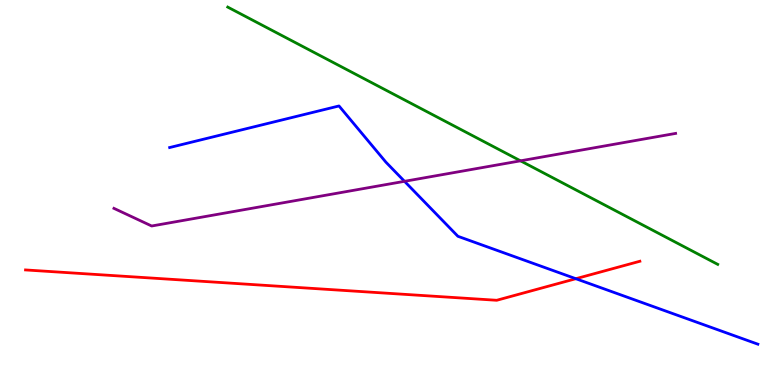[{'lines': ['blue', 'red'], 'intersections': [{'x': 7.43, 'y': 2.76}]}, {'lines': ['green', 'red'], 'intersections': []}, {'lines': ['purple', 'red'], 'intersections': []}, {'lines': ['blue', 'green'], 'intersections': []}, {'lines': ['blue', 'purple'], 'intersections': [{'x': 5.22, 'y': 5.29}]}, {'lines': ['green', 'purple'], 'intersections': [{'x': 6.72, 'y': 5.82}]}]